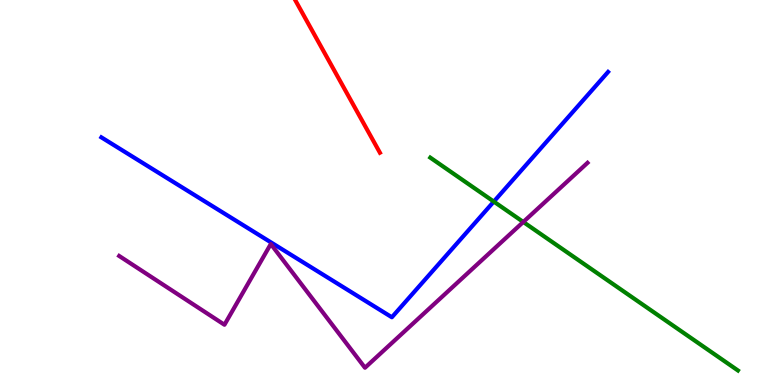[{'lines': ['blue', 'red'], 'intersections': []}, {'lines': ['green', 'red'], 'intersections': []}, {'lines': ['purple', 'red'], 'intersections': []}, {'lines': ['blue', 'green'], 'intersections': [{'x': 6.37, 'y': 4.76}]}, {'lines': ['blue', 'purple'], 'intersections': []}, {'lines': ['green', 'purple'], 'intersections': [{'x': 6.75, 'y': 4.23}]}]